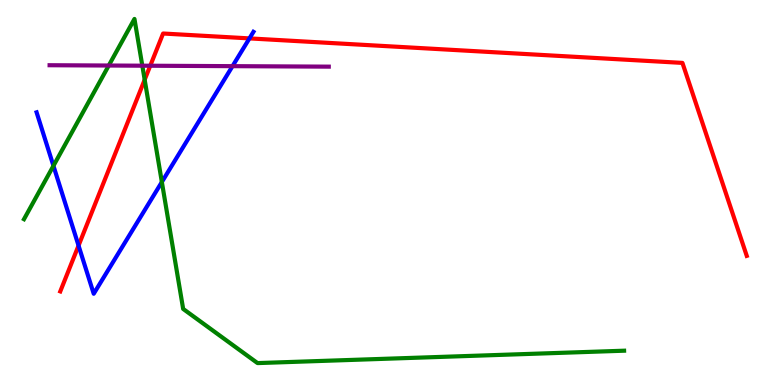[{'lines': ['blue', 'red'], 'intersections': [{'x': 1.01, 'y': 3.62}, {'x': 3.22, 'y': 9.0}]}, {'lines': ['green', 'red'], 'intersections': [{'x': 1.87, 'y': 7.93}]}, {'lines': ['purple', 'red'], 'intersections': [{'x': 1.94, 'y': 8.29}]}, {'lines': ['blue', 'green'], 'intersections': [{'x': 0.689, 'y': 5.69}, {'x': 2.09, 'y': 5.27}]}, {'lines': ['blue', 'purple'], 'intersections': [{'x': 3.0, 'y': 8.28}]}, {'lines': ['green', 'purple'], 'intersections': [{'x': 1.4, 'y': 8.3}, {'x': 1.84, 'y': 8.29}]}]